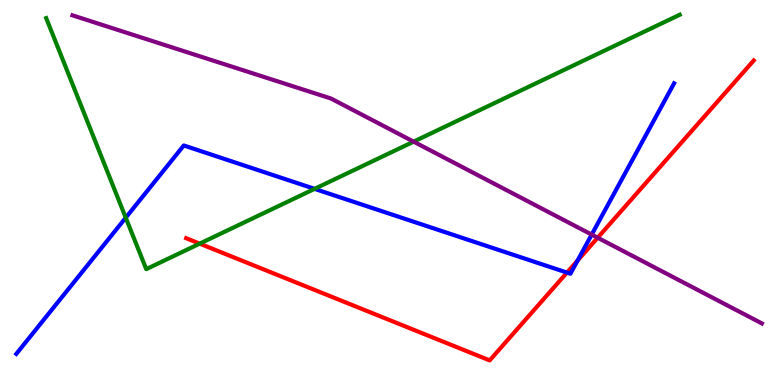[{'lines': ['blue', 'red'], 'intersections': [{'x': 7.32, 'y': 2.92}, {'x': 7.45, 'y': 3.23}]}, {'lines': ['green', 'red'], 'intersections': [{'x': 2.58, 'y': 3.67}]}, {'lines': ['purple', 'red'], 'intersections': [{'x': 7.71, 'y': 3.83}]}, {'lines': ['blue', 'green'], 'intersections': [{'x': 1.62, 'y': 4.35}, {'x': 4.06, 'y': 5.09}]}, {'lines': ['blue', 'purple'], 'intersections': [{'x': 7.63, 'y': 3.91}]}, {'lines': ['green', 'purple'], 'intersections': [{'x': 5.34, 'y': 6.32}]}]